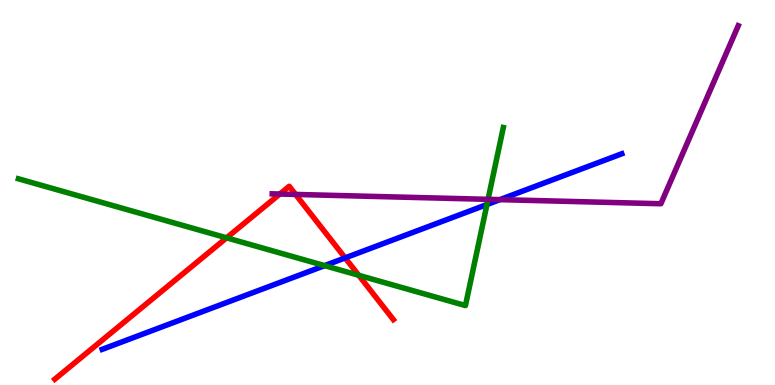[{'lines': ['blue', 'red'], 'intersections': [{'x': 4.45, 'y': 3.3}]}, {'lines': ['green', 'red'], 'intersections': [{'x': 2.92, 'y': 3.82}, {'x': 4.63, 'y': 2.85}]}, {'lines': ['purple', 'red'], 'intersections': [{'x': 3.61, 'y': 4.96}, {'x': 3.81, 'y': 4.95}]}, {'lines': ['blue', 'green'], 'intersections': [{'x': 4.19, 'y': 3.1}, {'x': 6.28, 'y': 4.69}]}, {'lines': ['blue', 'purple'], 'intersections': [{'x': 6.45, 'y': 4.81}]}, {'lines': ['green', 'purple'], 'intersections': [{'x': 6.3, 'y': 4.82}]}]